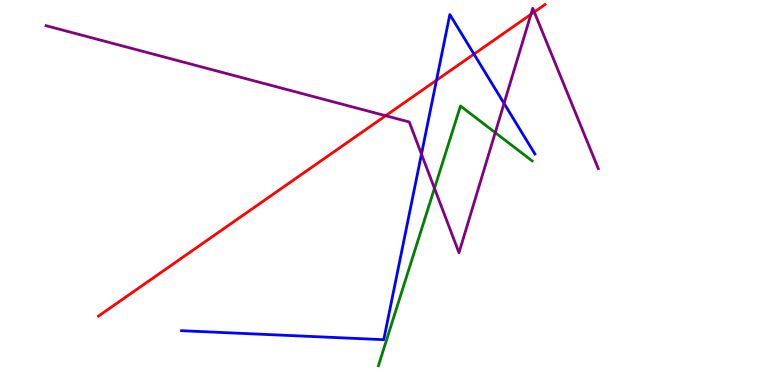[{'lines': ['blue', 'red'], 'intersections': [{'x': 5.63, 'y': 7.92}, {'x': 6.12, 'y': 8.6}]}, {'lines': ['green', 'red'], 'intersections': []}, {'lines': ['purple', 'red'], 'intersections': [{'x': 4.98, 'y': 6.99}, {'x': 6.85, 'y': 9.63}, {'x': 6.89, 'y': 9.69}]}, {'lines': ['blue', 'green'], 'intersections': []}, {'lines': ['blue', 'purple'], 'intersections': [{'x': 5.44, 'y': 6.0}, {'x': 6.5, 'y': 7.31}]}, {'lines': ['green', 'purple'], 'intersections': [{'x': 5.61, 'y': 5.11}, {'x': 6.39, 'y': 6.56}]}]